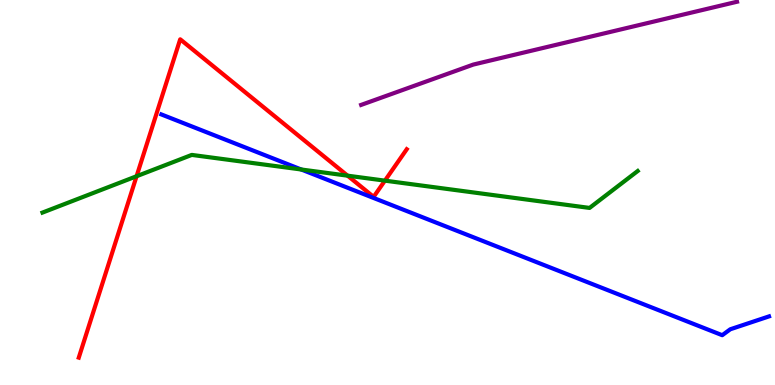[{'lines': ['blue', 'red'], 'intersections': []}, {'lines': ['green', 'red'], 'intersections': [{'x': 1.76, 'y': 5.42}, {'x': 4.48, 'y': 5.44}, {'x': 4.97, 'y': 5.31}]}, {'lines': ['purple', 'red'], 'intersections': []}, {'lines': ['blue', 'green'], 'intersections': [{'x': 3.89, 'y': 5.6}]}, {'lines': ['blue', 'purple'], 'intersections': []}, {'lines': ['green', 'purple'], 'intersections': []}]